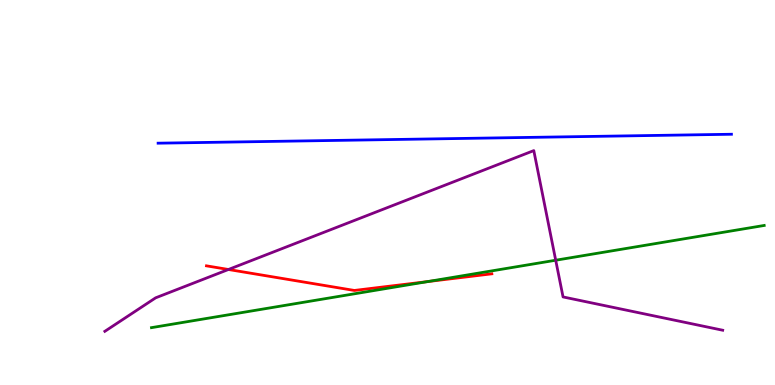[{'lines': ['blue', 'red'], 'intersections': []}, {'lines': ['green', 'red'], 'intersections': [{'x': 5.52, 'y': 2.69}]}, {'lines': ['purple', 'red'], 'intersections': [{'x': 2.95, 'y': 3.0}]}, {'lines': ['blue', 'green'], 'intersections': []}, {'lines': ['blue', 'purple'], 'intersections': []}, {'lines': ['green', 'purple'], 'intersections': [{'x': 7.17, 'y': 3.24}]}]